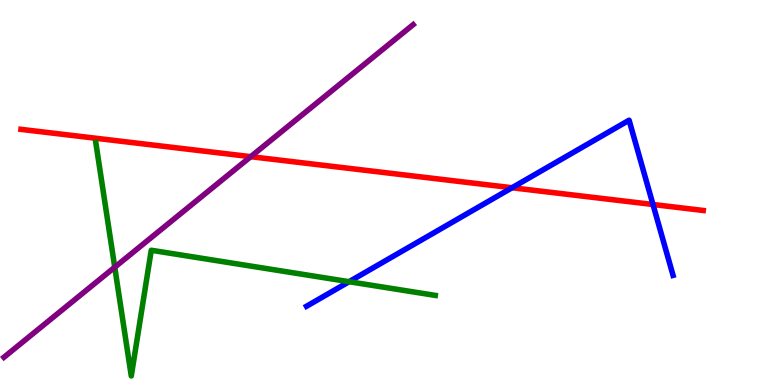[{'lines': ['blue', 'red'], 'intersections': [{'x': 6.61, 'y': 5.12}, {'x': 8.43, 'y': 4.69}]}, {'lines': ['green', 'red'], 'intersections': []}, {'lines': ['purple', 'red'], 'intersections': [{'x': 3.24, 'y': 5.93}]}, {'lines': ['blue', 'green'], 'intersections': [{'x': 4.5, 'y': 2.68}]}, {'lines': ['blue', 'purple'], 'intersections': []}, {'lines': ['green', 'purple'], 'intersections': [{'x': 1.48, 'y': 3.06}]}]